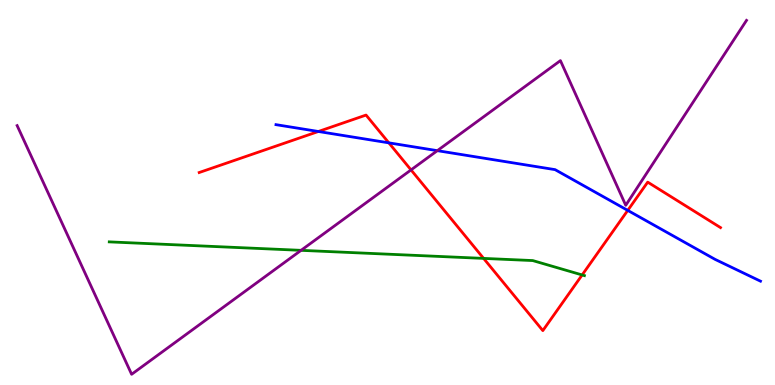[{'lines': ['blue', 'red'], 'intersections': [{'x': 4.11, 'y': 6.58}, {'x': 5.02, 'y': 6.29}, {'x': 8.1, 'y': 4.54}]}, {'lines': ['green', 'red'], 'intersections': [{'x': 6.24, 'y': 3.29}, {'x': 7.51, 'y': 2.86}]}, {'lines': ['purple', 'red'], 'intersections': [{'x': 5.3, 'y': 5.59}]}, {'lines': ['blue', 'green'], 'intersections': []}, {'lines': ['blue', 'purple'], 'intersections': [{'x': 5.64, 'y': 6.09}]}, {'lines': ['green', 'purple'], 'intersections': [{'x': 3.88, 'y': 3.5}]}]